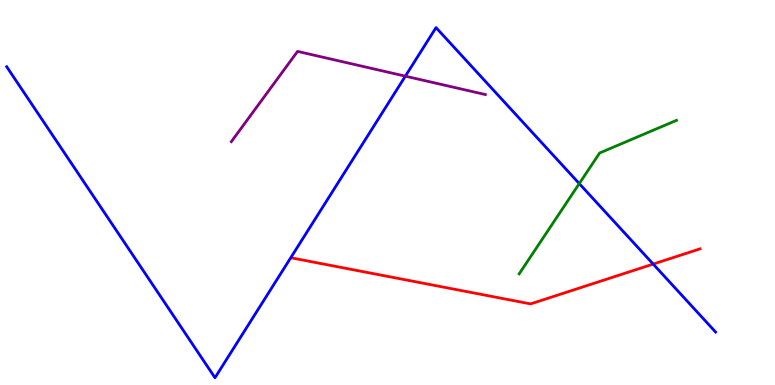[{'lines': ['blue', 'red'], 'intersections': [{'x': 8.43, 'y': 3.14}]}, {'lines': ['green', 'red'], 'intersections': []}, {'lines': ['purple', 'red'], 'intersections': []}, {'lines': ['blue', 'green'], 'intersections': [{'x': 7.47, 'y': 5.23}]}, {'lines': ['blue', 'purple'], 'intersections': [{'x': 5.23, 'y': 8.02}]}, {'lines': ['green', 'purple'], 'intersections': []}]